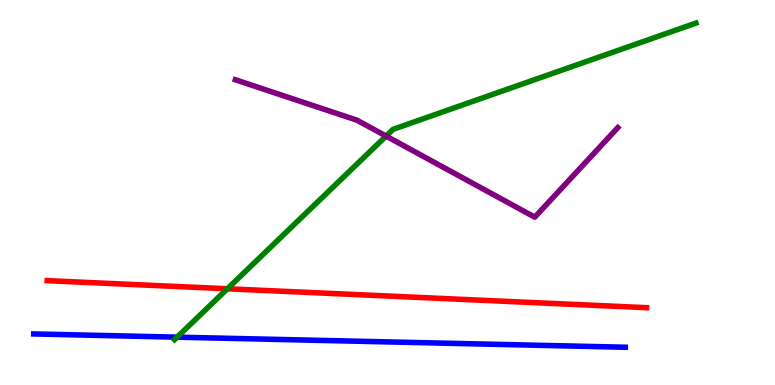[{'lines': ['blue', 'red'], 'intersections': []}, {'lines': ['green', 'red'], 'intersections': [{'x': 2.93, 'y': 2.5}]}, {'lines': ['purple', 'red'], 'intersections': []}, {'lines': ['blue', 'green'], 'intersections': [{'x': 2.29, 'y': 1.24}]}, {'lines': ['blue', 'purple'], 'intersections': []}, {'lines': ['green', 'purple'], 'intersections': [{'x': 4.98, 'y': 6.47}]}]